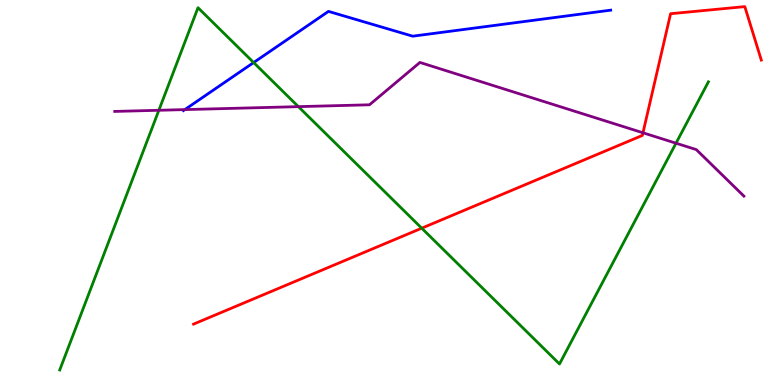[{'lines': ['blue', 'red'], 'intersections': []}, {'lines': ['green', 'red'], 'intersections': [{'x': 5.44, 'y': 4.07}]}, {'lines': ['purple', 'red'], 'intersections': [{'x': 8.3, 'y': 6.55}]}, {'lines': ['blue', 'green'], 'intersections': [{'x': 3.27, 'y': 8.38}]}, {'lines': ['blue', 'purple'], 'intersections': [{'x': 2.38, 'y': 7.15}]}, {'lines': ['green', 'purple'], 'intersections': [{'x': 2.05, 'y': 7.14}, {'x': 3.85, 'y': 7.23}, {'x': 8.72, 'y': 6.28}]}]